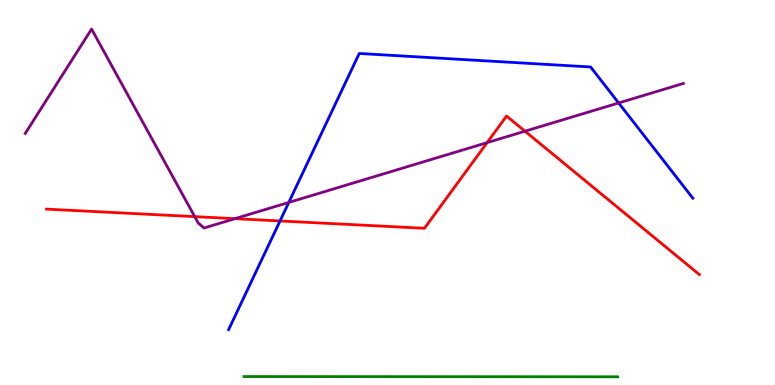[{'lines': ['blue', 'red'], 'intersections': [{'x': 3.61, 'y': 4.26}]}, {'lines': ['green', 'red'], 'intersections': []}, {'lines': ['purple', 'red'], 'intersections': [{'x': 2.51, 'y': 4.37}, {'x': 3.03, 'y': 4.32}, {'x': 6.29, 'y': 6.3}, {'x': 6.77, 'y': 6.59}]}, {'lines': ['blue', 'green'], 'intersections': []}, {'lines': ['blue', 'purple'], 'intersections': [{'x': 3.73, 'y': 4.74}, {'x': 7.98, 'y': 7.33}]}, {'lines': ['green', 'purple'], 'intersections': []}]